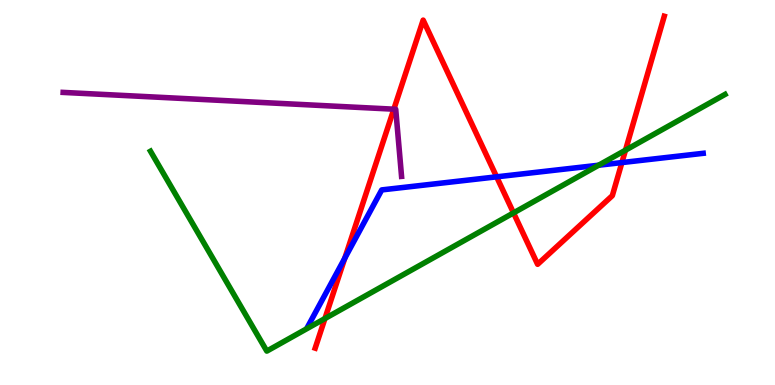[{'lines': ['blue', 'red'], 'intersections': [{'x': 4.45, 'y': 3.29}, {'x': 6.41, 'y': 5.41}, {'x': 8.02, 'y': 5.78}]}, {'lines': ['green', 'red'], 'intersections': [{'x': 4.19, 'y': 1.73}, {'x': 6.63, 'y': 4.47}, {'x': 8.07, 'y': 6.1}]}, {'lines': ['purple', 'red'], 'intersections': [{'x': 5.08, 'y': 7.16}]}, {'lines': ['blue', 'green'], 'intersections': [{'x': 7.72, 'y': 5.71}]}, {'lines': ['blue', 'purple'], 'intersections': []}, {'lines': ['green', 'purple'], 'intersections': []}]